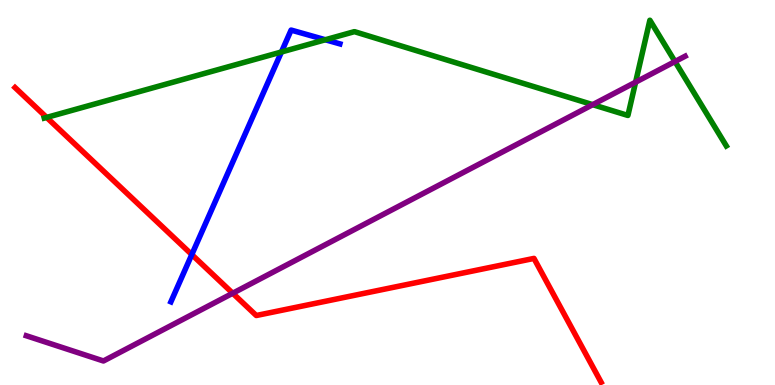[{'lines': ['blue', 'red'], 'intersections': [{'x': 2.47, 'y': 3.39}]}, {'lines': ['green', 'red'], 'intersections': [{'x': 0.602, 'y': 6.95}]}, {'lines': ['purple', 'red'], 'intersections': [{'x': 3.0, 'y': 2.38}]}, {'lines': ['blue', 'green'], 'intersections': [{'x': 3.63, 'y': 8.65}, {'x': 4.2, 'y': 8.97}]}, {'lines': ['blue', 'purple'], 'intersections': []}, {'lines': ['green', 'purple'], 'intersections': [{'x': 7.65, 'y': 7.28}, {'x': 8.2, 'y': 7.87}, {'x': 8.71, 'y': 8.4}]}]